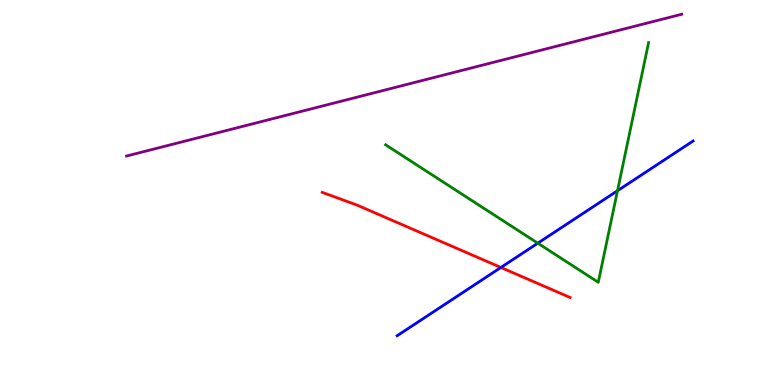[{'lines': ['blue', 'red'], 'intersections': [{'x': 6.46, 'y': 3.05}]}, {'lines': ['green', 'red'], 'intersections': []}, {'lines': ['purple', 'red'], 'intersections': []}, {'lines': ['blue', 'green'], 'intersections': [{'x': 6.94, 'y': 3.68}, {'x': 7.97, 'y': 5.05}]}, {'lines': ['blue', 'purple'], 'intersections': []}, {'lines': ['green', 'purple'], 'intersections': []}]